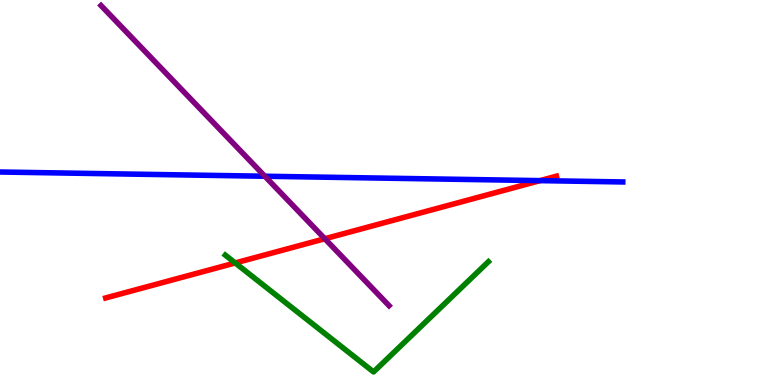[{'lines': ['blue', 'red'], 'intersections': [{'x': 6.97, 'y': 5.31}]}, {'lines': ['green', 'red'], 'intersections': [{'x': 3.04, 'y': 3.17}]}, {'lines': ['purple', 'red'], 'intersections': [{'x': 4.19, 'y': 3.8}]}, {'lines': ['blue', 'green'], 'intersections': []}, {'lines': ['blue', 'purple'], 'intersections': [{'x': 3.42, 'y': 5.42}]}, {'lines': ['green', 'purple'], 'intersections': []}]